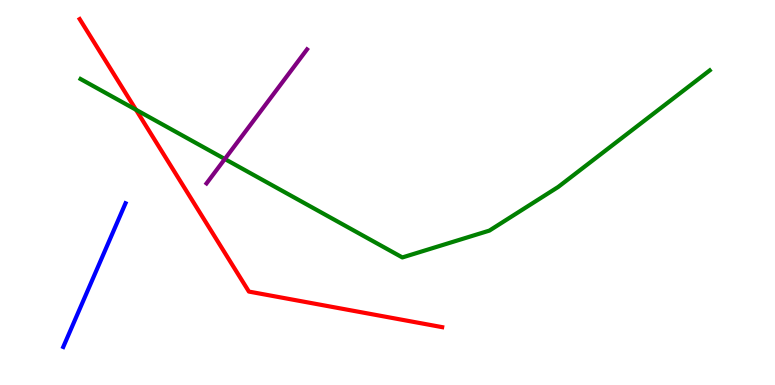[{'lines': ['blue', 'red'], 'intersections': []}, {'lines': ['green', 'red'], 'intersections': [{'x': 1.75, 'y': 7.15}]}, {'lines': ['purple', 'red'], 'intersections': []}, {'lines': ['blue', 'green'], 'intersections': []}, {'lines': ['blue', 'purple'], 'intersections': []}, {'lines': ['green', 'purple'], 'intersections': [{'x': 2.9, 'y': 5.87}]}]